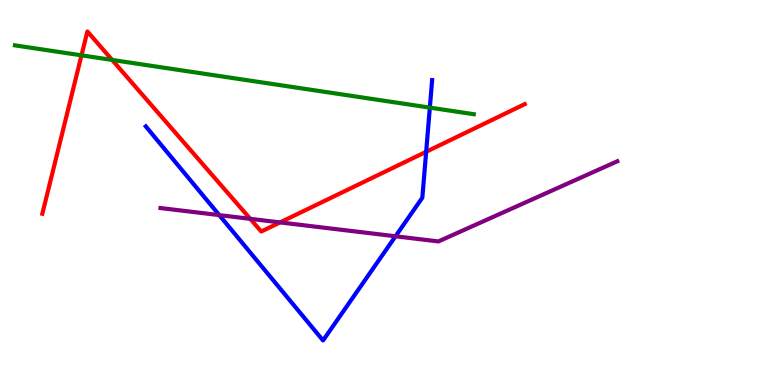[{'lines': ['blue', 'red'], 'intersections': [{'x': 5.5, 'y': 6.06}]}, {'lines': ['green', 'red'], 'intersections': [{'x': 1.05, 'y': 8.56}, {'x': 1.45, 'y': 8.44}]}, {'lines': ['purple', 'red'], 'intersections': [{'x': 3.23, 'y': 4.32}, {'x': 3.61, 'y': 4.22}]}, {'lines': ['blue', 'green'], 'intersections': [{'x': 5.55, 'y': 7.2}]}, {'lines': ['blue', 'purple'], 'intersections': [{'x': 2.83, 'y': 4.41}, {'x': 5.1, 'y': 3.86}]}, {'lines': ['green', 'purple'], 'intersections': []}]